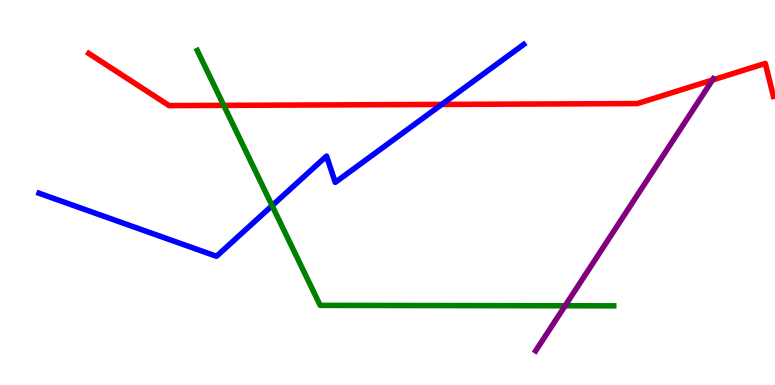[{'lines': ['blue', 'red'], 'intersections': [{'x': 5.7, 'y': 7.29}]}, {'lines': ['green', 'red'], 'intersections': [{'x': 2.89, 'y': 7.26}]}, {'lines': ['purple', 'red'], 'intersections': [{'x': 9.19, 'y': 7.92}]}, {'lines': ['blue', 'green'], 'intersections': [{'x': 3.51, 'y': 4.66}]}, {'lines': ['blue', 'purple'], 'intersections': []}, {'lines': ['green', 'purple'], 'intersections': [{'x': 7.29, 'y': 2.06}]}]